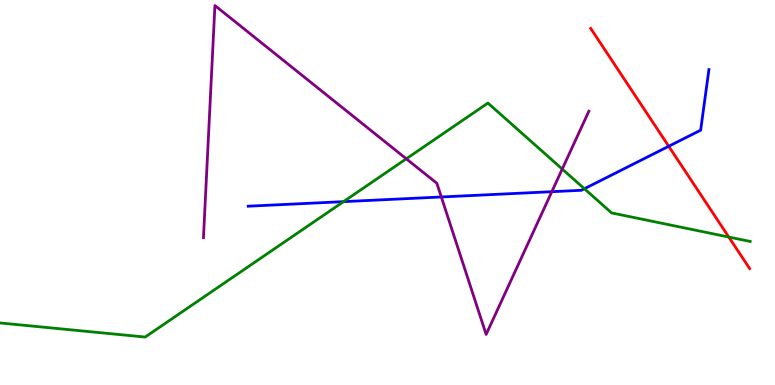[{'lines': ['blue', 'red'], 'intersections': [{'x': 8.63, 'y': 6.2}]}, {'lines': ['green', 'red'], 'intersections': [{'x': 9.4, 'y': 3.84}]}, {'lines': ['purple', 'red'], 'intersections': []}, {'lines': ['blue', 'green'], 'intersections': [{'x': 4.43, 'y': 4.76}, {'x': 7.54, 'y': 5.1}]}, {'lines': ['blue', 'purple'], 'intersections': [{'x': 5.69, 'y': 4.88}, {'x': 7.12, 'y': 5.02}]}, {'lines': ['green', 'purple'], 'intersections': [{'x': 5.24, 'y': 5.88}, {'x': 7.25, 'y': 5.61}]}]